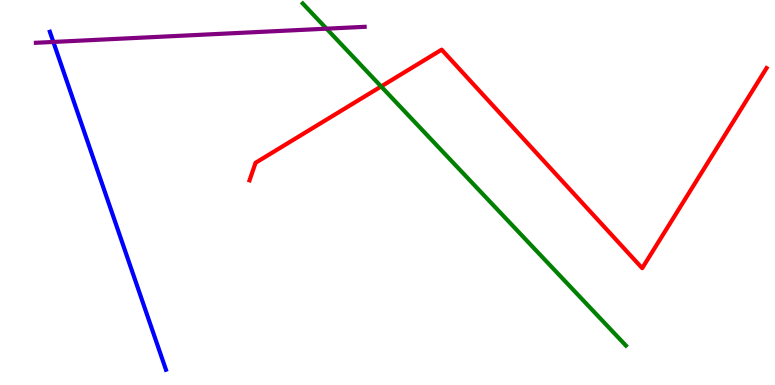[{'lines': ['blue', 'red'], 'intersections': []}, {'lines': ['green', 'red'], 'intersections': [{'x': 4.92, 'y': 7.75}]}, {'lines': ['purple', 'red'], 'intersections': []}, {'lines': ['blue', 'green'], 'intersections': []}, {'lines': ['blue', 'purple'], 'intersections': [{'x': 0.688, 'y': 8.91}]}, {'lines': ['green', 'purple'], 'intersections': [{'x': 4.21, 'y': 9.26}]}]